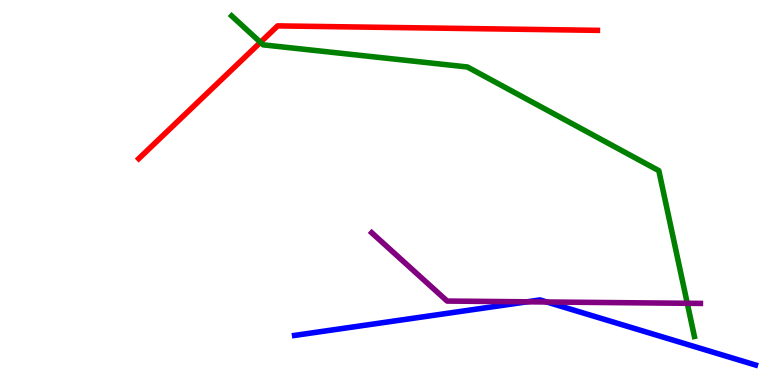[{'lines': ['blue', 'red'], 'intersections': []}, {'lines': ['green', 'red'], 'intersections': [{'x': 3.36, 'y': 8.9}]}, {'lines': ['purple', 'red'], 'intersections': []}, {'lines': ['blue', 'green'], 'intersections': []}, {'lines': ['blue', 'purple'], 'intersections': [{'x': 6.8, 'y': 2.16}, {'x': 7.06, 'y': 2.16}]}, {'lines': ['green', 'purple'], 'intersections': [{'x': 8.87, 'y': 2.12}]}]